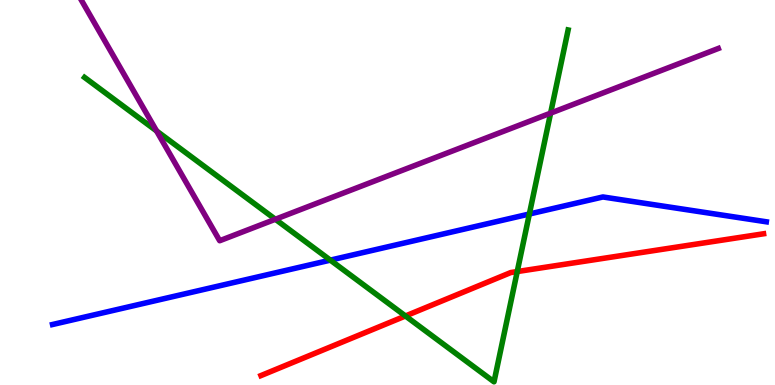[{'lines': ['blue', 'red'], 'intersections': []}, {'lines': ['green', 'red'], 'intersections': [{'x': 5.23, 'y': 1.79}, {'x': 6.67, 'y': 2.95}]}, {'lines': ['purple', 'red'], 'intersections': []}, {'lines': ['blue', 'green'], 'intersections': [{'x': 4.26, 'y': 3.24}, {'x': 6.83, 'y': 4.44}]}, {'lines': ['blue', 'purple'], 'intersections': []}, {'lines': ['green', 'purple'], 'intersections': [{'x': 2.02, 'y': 6.6}, {'x': 3.55, 'y': 4.31}, {'x': 7.1, 'y': 7.06}]}]